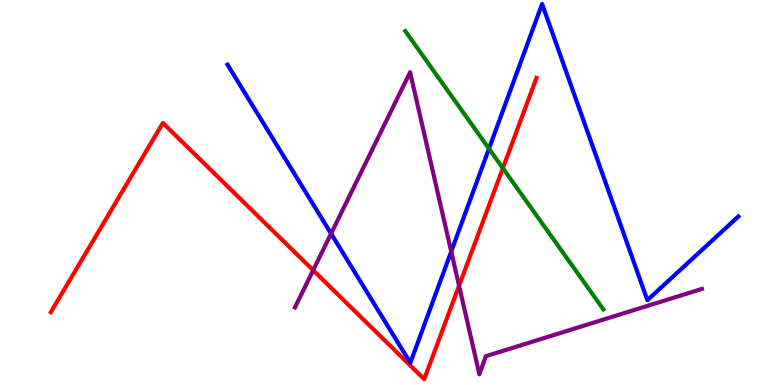[{'lines': ['blue', 'red'], 'intersections': []}, {'lines': ['green', 'red'], 'intersections': [{'x': 6.49, 'y': 5.63}]}, {'lines': ['purple', 'red'], 'intersections': [{'x': 4.04, 'y': 2.98}, {'x': 5.92, 'y': 2.58}]}, {'lines': ['blue', 'green'], 'intersections': [{'x': 6.31, 'y': 6.14}]}, {'lines': ['blue', 'purple'], 'intersections': [{'x': 4.27, 'y': 3.93}, {'x': 5.82, 'y': 3.47}]}, {'lines': ['green', 'purple'], 'intersections': []}]